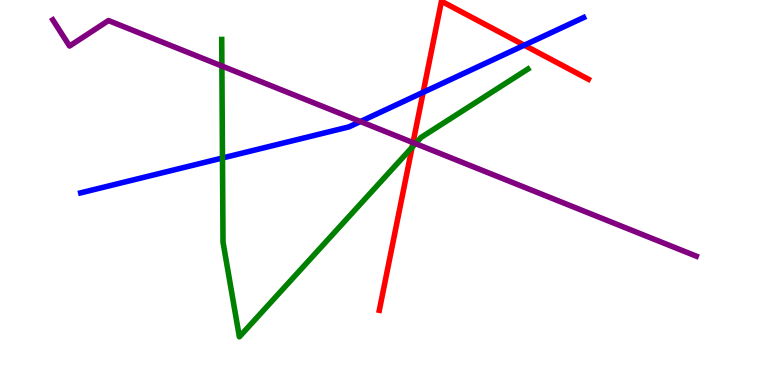[{'lines': ['blue', 'red'], 'intersections': [{'x': 5.46, 'y': 7.6}, {'x': 6.76, 'y': 8.83}]}, {'lines': ['green', 'red'], 'intersections': [{'x': 5.32, 'y': 6.17}]}, {'lines': ['purple', 'red'], 'intersections': [{'x': 5.33, 'y': 6.3}]}, {'lines': ['blue', 'green'], 'intersections': [{'x': 2.87, 'y': 5.9}]}, {'lines': ['blue', 'purple'], 'intersections': [{'x': 4.65, 'y': 6.84}]}, {'lines': ['green', 'purple'], 'intersections': [{'x': 2.86, 'y': 8.29}, {'x': 5.36, 'y': 6.27}]}]